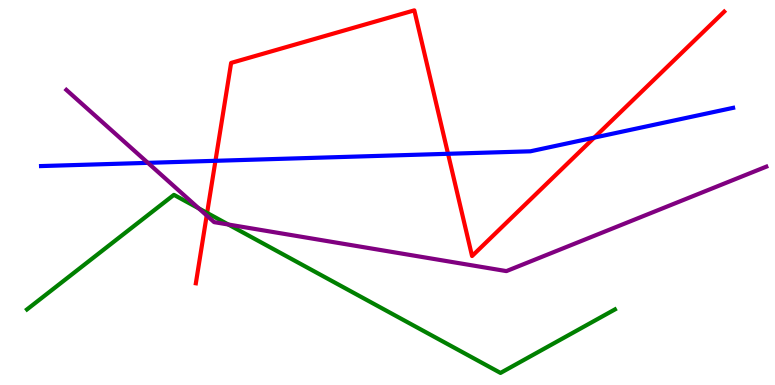[{'lines': ['blue', 'red'], 'intersections': [{'x': 2.78, 'y': 5.82}, {'x': 5.78, 'y': 6.01}, {'x': 7.67, 'y': 6.43}]}, {'lines': ['green', 'red'], 'intersections': [{'x': 2.67, 'y': 4.47}]}, {'lines': ['purple', 'red'], 'intersections': [{'x': 2.67, 'y': 4.4}]}, {'lines': ['blue', 'green'], 'intersections': []}, {'lines': ['blue', 'purple'], 'intersections': [{'x': 1.91, 'y': 5.77}]}, {'lines': ['green', 'purple'], 'intersections': [{'x': 2.56, 'y': 4.59}, {'x': 2.95, 'y': 4.17}]}]